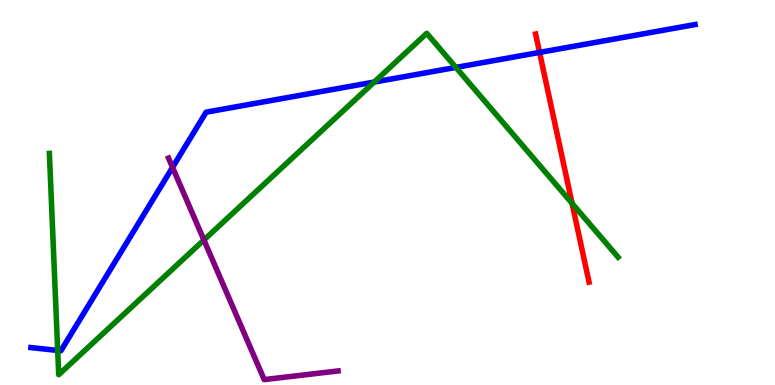[{'lines': ['blue', 'red'], 'intersections': [{'x': 6.96, 'y': 8.64}]}, {'lines': ['green', 'red'], 'intersections': [{'x': 7.38, 'y': 4.72}]}, {'lines': ['purple', 'red'], 'intersections': []}, {'lines': ['blue', 'green'], 'intersections': [{'x': 0.744, 'y': 0.897}, {'x': 4.83, 'y': 7.87}, {'x': 5.88, 'y': 8.25}]}, {'lines': ['blue', 'purple'], 'intersections': [{'x': 2.23, 'y': 5.65}]}, {'lines': ['green', 'purple'], 'intersections': [{'x': 2.63, 'y': 3.77}]}]